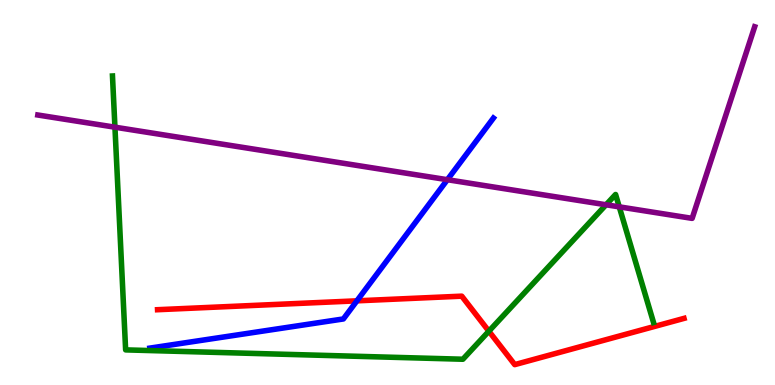[{'lines': ['blue', 'red'], 'intersections': [{'x': 4.61, 'y': 2.19}]}, {'lines': ['green', 'red'], 'intersections': [{'x': 6.31, 'y': 1.4}]}, {'lines': ['purple', 'red'], 'intersections': []}, {'lines': ['blue', 'green'], 'intersections': []}, {'lines': ['blue', 'purple'], 'intersections': [{'x': 5.77, 'y': 5.33}]}, {'lines': ['green', 'purple'], 'intersections': [{'x': 1.48, 'y': 6.7}, {'x': 7.82, 'y': 4.68}, {'x': 7.99, 'y': 4.63}]}]